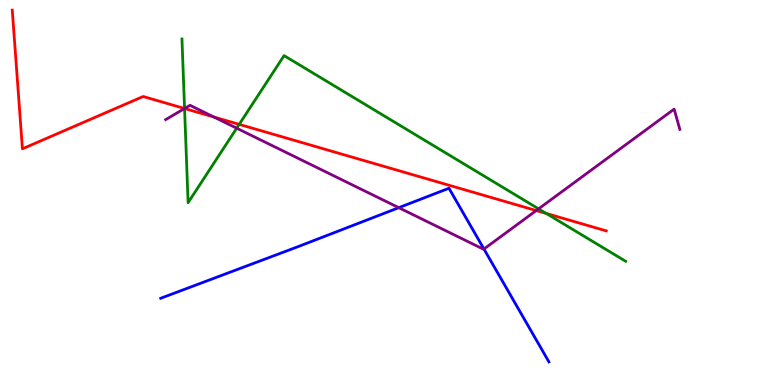[{'lines': ['blue', 'red'], 'intersections': []}, {'lines': ['green', 'red'], 'intersections': [{'x': 2.38, 'y': 7.18}, {'x': 3.09, 'y': 6.77}, {'x': 7.05, 'y': 4.46}]}, {'lines': ['purple', 'red'], 'intersections': [{'x': 2.38, 'y': 7.18}, {'x': 2.76, 'y': 6.96}, {'x': 6.92, 'y': 4.53}]}, {'lines': ['blue', 'green'], 'intersections': []}, {'lines': ['blue', 'purple'], 'intersections': [{'x': 5.15, 'y': 4.61}, {'x': 6.24, 'y': 3.53}]}, {'lines': ['green', 'purple'], 'intersections': [{'x': 2.38, 'y': 7.18}, {'x': 3.05, 'y': 6.67}, {'x': 6.95, 'y': 4.58}]}]